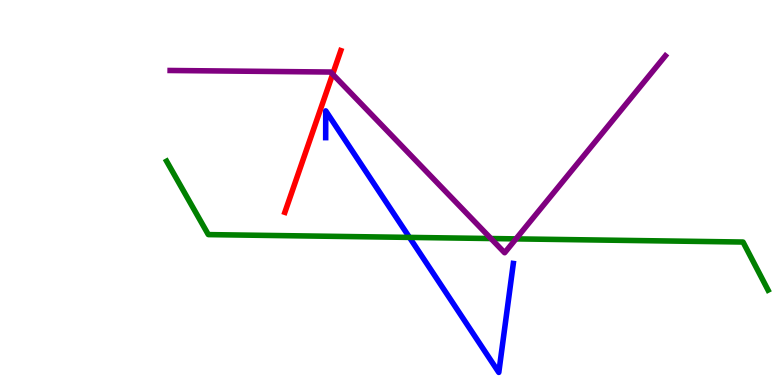[{'lines': ['blue', 'red'], 'intersections': []}, {'lines': ['green', 'red'], 'intersections': []}, {'lines': ['purple', 'red'], 'intersections': [{'x': 4.29, 'y': 8.07}]}, {'lines': ['blue', 'green'], 'intersections': [{'x': 5.28, 'y': 3.83}]}, {'lines': ['blue', 'purple'], 'intersections': []}, {'lines': ['green', 'purple'], 'intersections': [{'x': 6.33, 'y': 3.8}, {'x': 6.66, 'y': 3.8}]}]